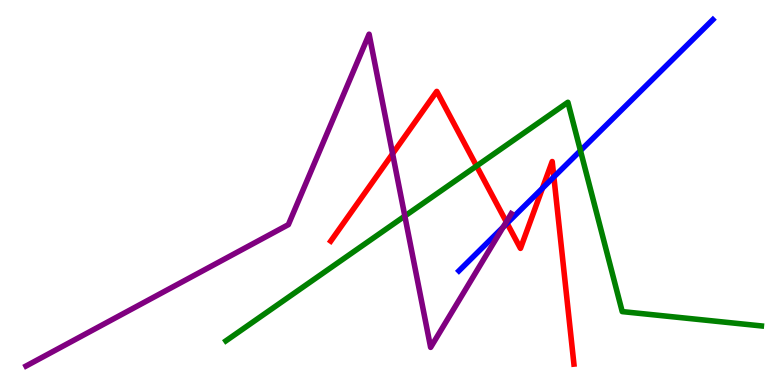[{'lines': ['blue', 'red'], 'intersections': [{'x': 6.54, 'y': 4.2}, {'x': 7.0, 'y': 5.11}, {'x': 7.15, 'y': 5.4}]}, {'lines': ['green', 'red'], 'intersections': [{'x': 6.15, 'y': 5.69}]}, {'lines': ['purple', 'red'], 'intersections': [{'x': 5.07, 'y': 6.01}, {'x': 6.53, 'y': 4.24}]}, {'lines': ['blue', 'green'], 'intersections': [{'x': 7.49, 'y': 6.09}]}, {'lines': ['blue', 'purple'], 'intersections': [{'x': 6.49, 'y': 4.1}]}, {'lines': ['green', 'purple'], 'intersections': [{'x': 5.22, 'y': 4.39}]}]